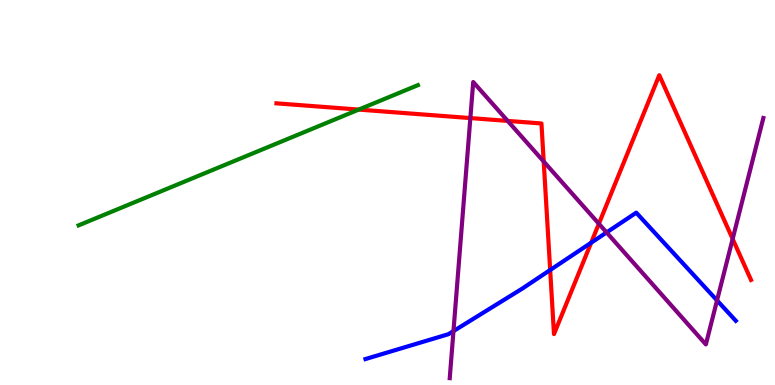[{'lines': ['blue', 'red'], 'intersections': [{'x': 7.1, 'y': 2.99}, {'x': 7.63, 'y': 3.7}]}, {'lines': ['green', 'red'], 'intersections': [{'x': 4.63, 'y': 7.15}]}, {'lines': ['purple', 'red'], 'intersections': [{'x': 6.07, 'y': 6.93}, {'x': 6.55, 'y': 6.86}, {'x': 7.02, 'y': 5.8}, {'x': 7.73, 'y': 4.19}, {'x': 9.45, 'y': 3.79}]}, {'lines': ['blue', 'green'], 'intersections': []}, {'lines': ['blue', 'purple'], 'intersections': [{'x': 5.85, 'y': 1.4}, {'x': 7.83, 'y': 3.96}, {'x': 9.25, 'y': 2.2}]}, {'lines': ['green', 'purple'], 'intersections': []}]